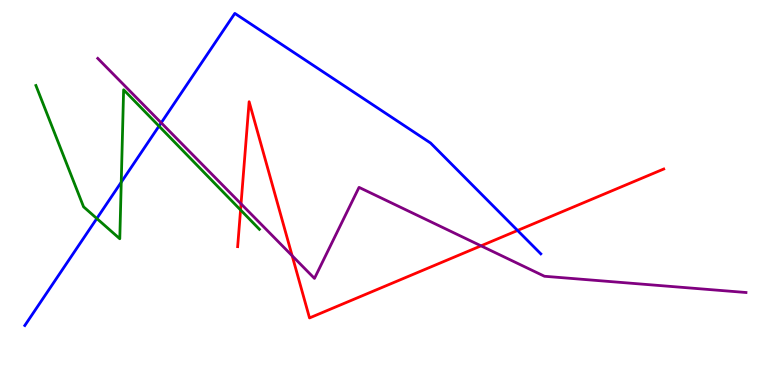[{'lines': ['blue', 'red'], 'intersections': [{'x': 6.68, 'y': 4.01}]}, {'lines': ['green', 'red'], 'intersections': [{'x': 3.1, 'y': 4.55}]}, {'lines': ['purple', 'red'], 'intersections': [{'x': 3.11, 'y': 4.71}, {'x': 3.77, 'y': 3.36}, {'x': 6.21, 'y': 3.61}]}, {'lines': ['blue', 'green'], 'intersections': [{'x': 1.25, 'y': 4.32}, {'x': 1.56, 'y': 5.27}, {'x': 2.05, 'y': 6.72}]}, {'lines': ['blue', 'purple'], 'intersections': [{'x': 2.08, 'y': 6.81}]}, {'lines': ['green', 'purple'], 'intersections': []}]